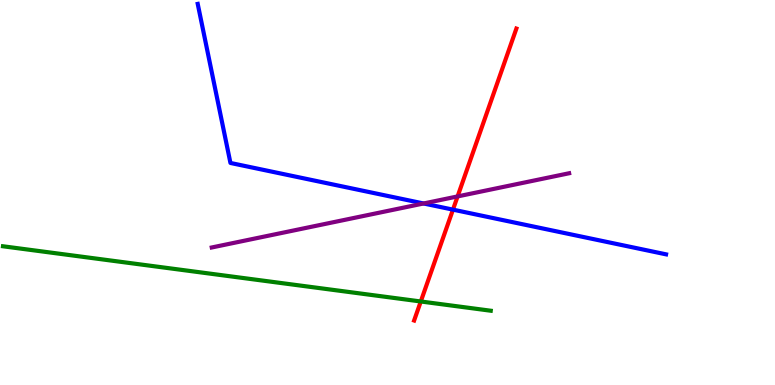[{'lines': ['blue', 'red'], 'intersections': [{'x': 5.84, 'y': 4.55}]}, {'lines': ['green', 'red'], 'intersections': [{'x': 5.43, 'y': 2.17}]}, {'lines': ['purple', 'red'], 'intersections': [{'x': 5.9, 'y': 4.9}]}, {'lines': ['blue', 'green'], 'intersections': []}, {'lines': ['blue', 'purple'], 'intersections': [{'x': 5.47, 'y': 4.71}]}, {'lines': ['green', 'purple'], 'intersections': []}]